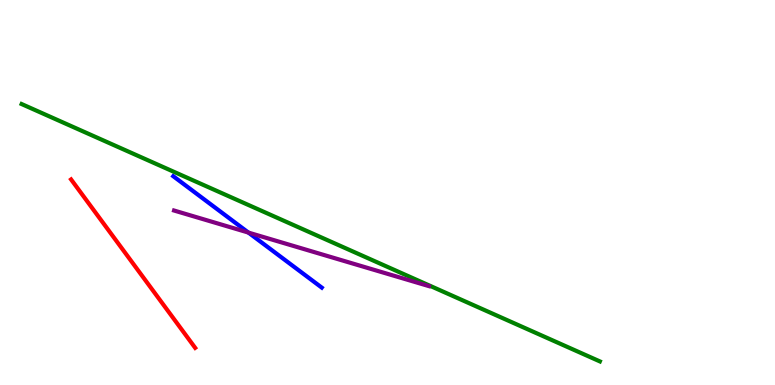[{'lines': ['blue', 'red'], 'intersections': []}, {'lines': ['green', 'red'], 'intersections': []}, {'lines': ['purple', 'red'], 'intersections': []}, {'lines': ['blue', 'green'], 'intersections': []}, {'lines': ['blue', 'purple'], 'intersections': [{'x': 3.21, 'y': 3.96}]}, {'lines': ['green', 'purple'], 'intersections': []}]